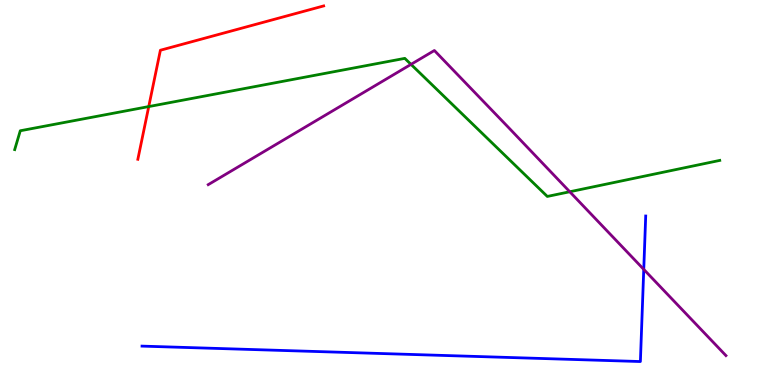[{'lines': ['blue', 'red'], 'intersections': []}, {'lines': ['green', 'red'], 'intersections': [{'x': 1.92, 'y': 7.23}]}, {'lines': ['purple', 'red'], 'intersections': []}, {'lines': ['blue', 'green'], 'intersections': []}, {'lines': ['blue', 'purple'], 'intersections': [{'x': 8.31, 'y': 3.0}]}, {'lines': ['green', 'purple'], 'intersections': [{'x': 5.3, 'y': 8.33}, {'x': 7.35, 'y': 5.02}]}]